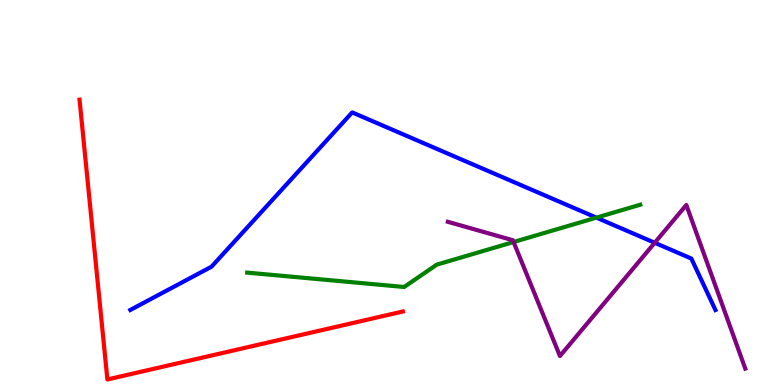[{'lines': ['blue', 'red'], 'intersections': []}, {'lines': ['green', 'red'], 'intersections': []}, {'lines': ['purple', 'red'], 'intersections': []}, {'lines': ['blue', 'green'], 'intersections': [{'x': 7.7, 'y': 4.35}]}, {'lines': ['blue', 'purple'], 'intersections': [{'x': 8.45, 'y': 3.69}]}, {'lines': ['green', 'purple'], 'intersections': [{'x': 6.63, 'y': 3.71}]}]